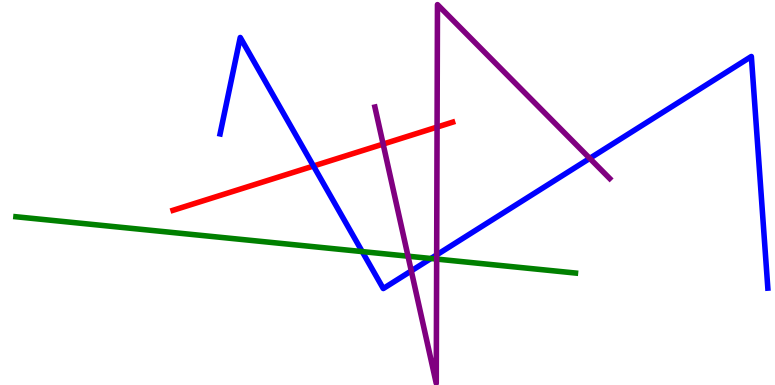[{'lines': ['blue', 'red'], 'intersections': [{'x': 4.04, 'y': 5.69}]}, {'lines': ['green', 'red'], 'intersections': []}, {'lines': ['purple', 'red'], 'intersections': [{'x': 4.94, 'y': 6.26}, {'x': 5.64, 'y': 6.7}]}, {'lines': ['blue', 'green'], 'intersections': [{'x': 4.67, 'y': 3.47}, {'x': 5.56, 'y': 3.29}]}, {'lines': ['blue', 'purple'], 'intersections': [{'x': 5.31, 'y': 2.96}, {'x': 5.63, 'y': 3.38}, {'x': 7.61, 'y': 5.89}]}, {'lines': ['green', 'purple'], 'intersections': [{'x': 5.26, 'y': 3.35}, {'x': 5.63, 'y': 3.27}]}]